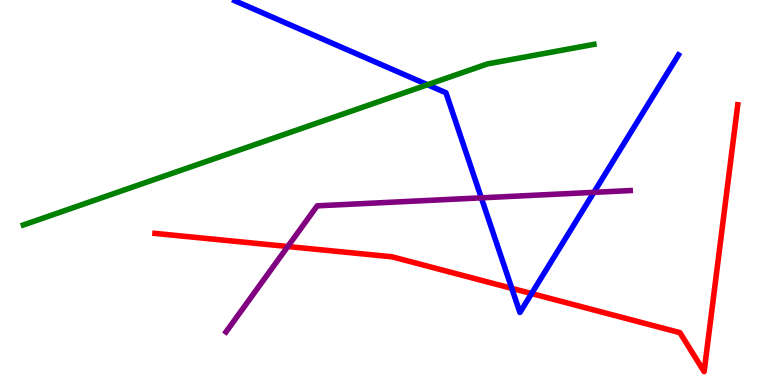[{'lines': ['blue', 'red'], 'intersections': [{'x': 6.6, 'y': 2.51}, {'x': 6.86, 'y': 2.38}]}, {'lines': ['green', 'red'], 'intersections': []}, {'lines': ['purple', 'red'], 'intersections': [{'x': 3.71, 'y': 3.6}]}, {'lines': ['blue', 'green'], 'intersections': [{'x': 5.52, 'y': 7.8}]}, {'lines': ['blue', 'purple'], 'intersections': [{'x': 6.21, 'y': 4.86}, {'x': 7.66, 'y': 5.0}]}, {'lines': ['green', 'purple'], 'intersections': []}]